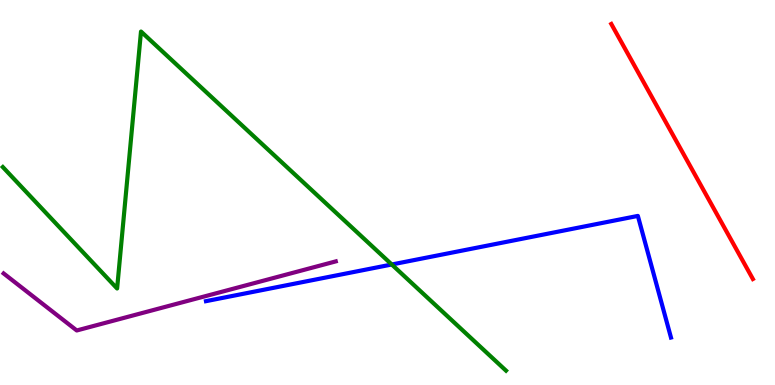[{'lines': ['blue', 'red'], 'intersections': []}, {'lines': ['green', 'red'], 'intersections': []}, {'lines': ['purple', 'red'], 'intersections': []}, {'lines': ['blue', 'green'], 'intersections': [{'x': 5.06, 'y': 3.13}]}, {'lines': ['blue', 'purple'], 'intersections': []}, {'lines': ['green', 'purple'], 'intersections': []}]